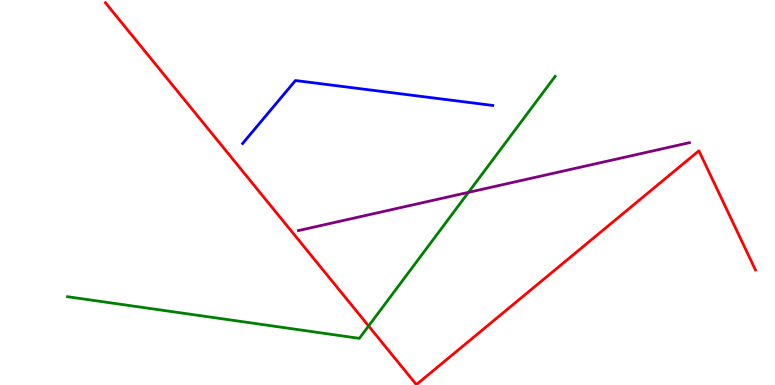[{'lines': ['blue', 'red'], 'intersections': []}, {'lines': ['green', 'red'], 'intersections': [{'x': 4.76, 'y': 1.53}]}, {'lines': ['purple', 'red'], 'intersections': []}, {'lines': ['blue', 'green'], 'intersections': []}, {'lines': ['blue', 'purple'], 'intersections': []}, {'lines': ['green', 'purple'], 'intersections': [{'x': 6.04, 'y': 5.0}]}]